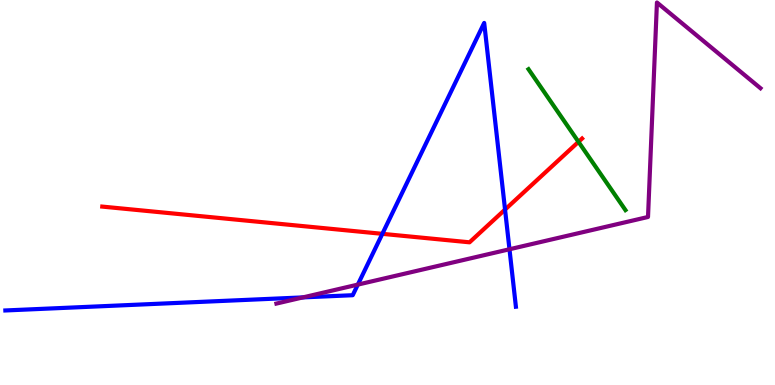[{'lines': ['blue', 'red'], 'intersections': [{'x': 4.93, 'y': 3.93}, {'x': 6.52, 'y': 4.56}]}, {'lines': ['green', 'red'], 'intersections': [{'x': 7.46, 'y': 6.32}]}, {'lines': ['purple', 'red'], 'intersections': []}, {'lines': ['blue', 'green'], 'intersections': []}, {'lines': ['blue', 'purple'], 'intersections': [{'x': 3.91, 'y': 2.28}, {'x': 4.62, 'y': 2.61}, {'x': 6.57, 'y': 3.53}]}, {'lines': ['green', 'purple'], 'intersections': []}]